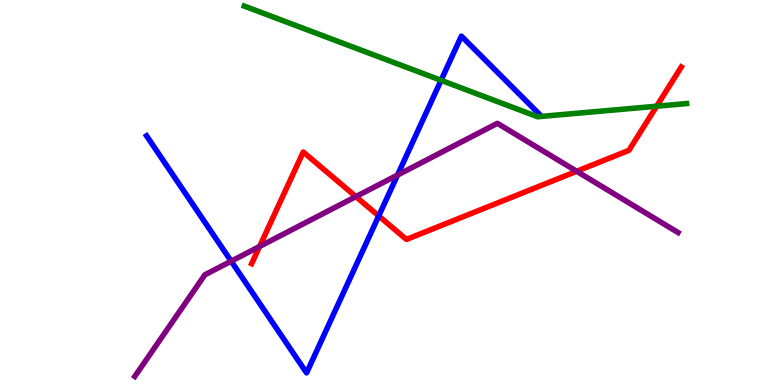[{'lines': ['blue', 'red'], 'intersections': [{'x': 4.89, 'y': 4.39}]}, {'lines': ['green', 'red'], 'intersections': [{'x': 8.47, 'y': 7.24}]}, {'lines': ['purple', 'red'], 'intersections': [{'x': 3.35, 'y': 3.6}, {'x': 4.59, 'y': 4.89}, {'x': 7.44, 'y': 5.55}]}, {'lines': ['blue', 'green'], 'intersections': [{'x': 5.69, 'y': 7.91}]}, {'lines': ['blue', 'purple'], 'intersections': [{'x': 2.98, 'y': 3.22}, {'x': 5.13, 'y': 5.45}]}, {'lines': ['green', 'purple'], 'intersections': []}]